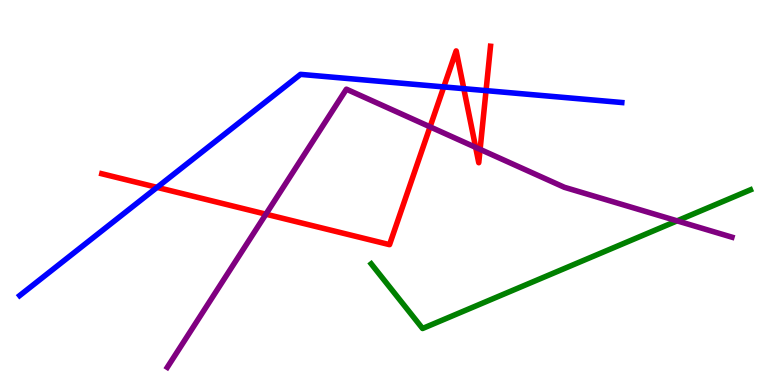[{'lines': ['blue', 'red'], 'intersections': [{'x': 2.03, 'y': 5.13}, {'x': 5.73, 'y': 7.74}, {'x': 5.98, 'y': 7.7}, {'x': 6.27, 'y': 7.65}]}, {'lines': ['green', 'red'], 'intersections': []}, {'lines': ['purple', 'red'], 'intersections': [{'x': 3.43, 'y': 4.44}, {'x': 5.55, 'y': 6.71}, {'x': 6.14, 'y': 6.17}, {'x': 6.2, 'y': 6.12}]}, {'lines': ['blue', 'green'], 'intersections': []}, {'lines': ['blue', 'purple'], 'intersections': []}, {'lines': ['green', 'purple'], 'intersections': [{'x': 8.74, 'y': 4.26}]}]